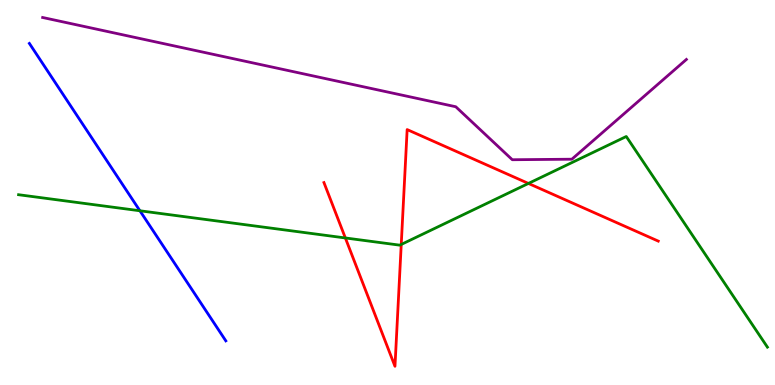[{'lines': ['blue', 'red'], 'intersections': []}, {'lines': ['green', 'red'], 'intersections': [{'x': 4.46, 'y': 3.82}, {'x': 5.18, 'y': 3.65}, {'x': 6.82, 'y': 5.24}]}, {'lines': ['purple', 'red'], 'intersections': []}, {'lines': ['blue', 'green'], 'intersections': [{'x': 1.81, 'y': 4.53}]}, {'lines': ['blue', 'purple'], 'intersections': []}, {'lines': ['green', 'purple'], 'intersections': []}]